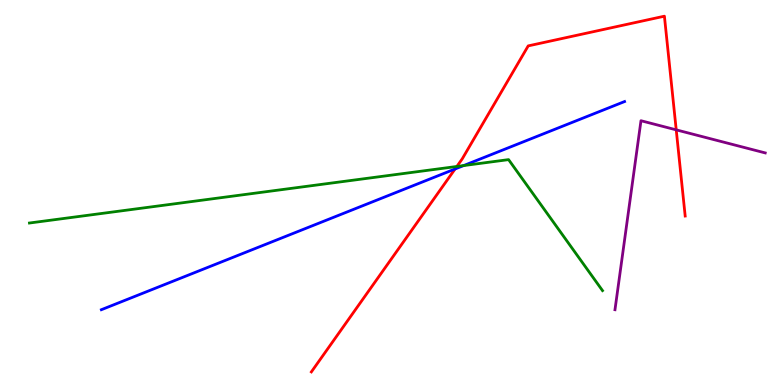[{'lines': ['blue', 'red'], 'intersections': [{'x': 5.87, 'y': 5.61}]}, {'lines': ['green', 'red'], 'intersections': [{'x': 5.89, 'y': 5.68}]}, {'lines': ['purple', 'red'], 'intersections': [{'x': 8.73, 'y': 6.63}]}, {'lines': ['blue', 'green'], 'intersections': [{'x': 5.98, 'y': 5.7}]}, {'lines': ['blue', 'purple'], 'intersections': []}, {'lines': ['green', 'purple'], 'intersections': []}]